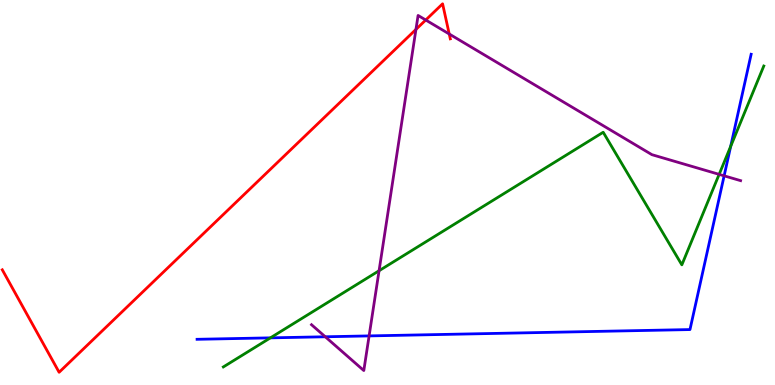[{'lines': ['blue', 'red'], 'intersections': []}, {'lines': ['green', 'red'], 'intersections': []}, {'lines': ['purple', 'red'], 'intersections': [{'x': 5.37, 'y': 9.24}, {'x': 5.49, 'y': 9.48}, {'x': 5.8, 'y': 9.12}]}, {'lines': ['blue', 'green'], 'intersections': [{'x': 3.49, 'y': 1.22}, {'x': 9.43, 'y': 6.2}]}, {'lines': ['blue', 'purple'], 'intersections': [{'x': 4.2, 'y': 1.25}, {'x': 4.76, 'y': 1.28}, {'x': 9.34, 'y': 5.43}]}, {'lines': ['green', 'purple'], 'intersections': [{'x': 4.89, 'y': 2.97}, {'x': 9.28, 'y': 5.47}]}]